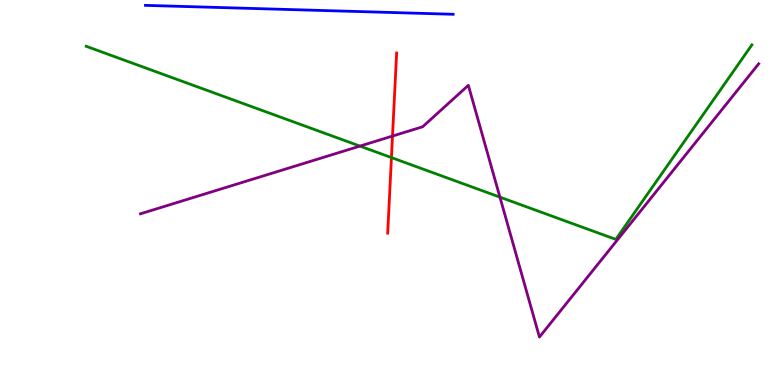[{'lines': ['blue', 'red'], 'intersections': []}, {'lines': ['green', 'red'], 'intersections': [{'x': 5.05, 'y': 5.91}]}, {'lines': ['purple', 'red'], 'intersections': [{'x': 5.06, 'y': 6.47}]}, {'lines': ['blue', 'green'], 'intersections': []}, {'lines': ['blue', 'purple'], 'intersections': []}, {'lines': ['green', 'purple'], 'intersections': [{'x': 4.64, 'y': 6.21}, {'x': 6.45, 'y': 4.88}]}]